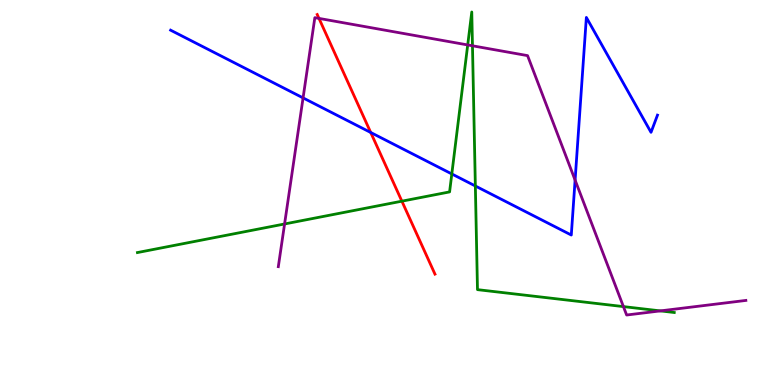[{'lines': ['blue', 'red'], 'intersections': [{'x': 4.78, 'y': 6.56}]}, {'lines': ['green', 'red'], 'intersections': [{'x': 5.19, 'y': 4.77}]}, {'lines': ['purple', 'red'], 'intersections': [{'x': 4.12, 'y': 9.52}]}, {'lines': ['blue', 'green'], 'intersections': [{'x': 5.83, 'y': 5.48}, {'x': 6.13, 'y': 5.17}]}, {'lines': ['blue', 'purple'], 'intersections': [{'x': 3.91, 'y': 7.46}, {'x': 7.42, 'y': 5.32}]}, {'lines': ['green', 'purple'], 'intersections': [{'x': 3.67, 'y': 4.18}, {'x': 6.03, 'y': 8.83}, {'x': 6.1, 'y': 8.81}, {'x': 8.04, 'y': 2.04}, {'x': 8.52, 'y': 1.92}]}]